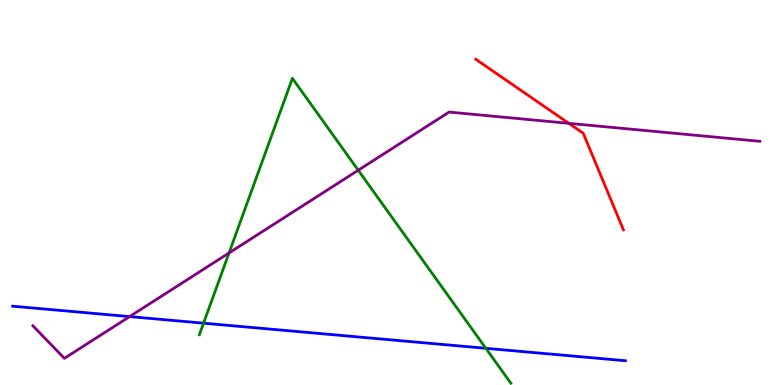[{'lines': ['blue', 'red'], 'intersections': []}, {'lines': ['green', 'red'], 'intersections': []}, {'lines': ['purple', 'red'], 'intersections': [{'x': 7.34, 'y': 6.8}]}, {'lines': ['blue', 'green'], 'intersections': [{'x': 2.63, 'y': 1.61}, {'x': 6.27, 'y': 0.953}]}, {'lines': ['blue', 'purple'], 'intersections': [{'x': 1.67, 'y': 1.78}]}, {'lines': ['green', 'purple'], 'intersections': [{'x': 2.96, 'y': 3.43}, {'x': 4.62, 'y': 5.58}]}]